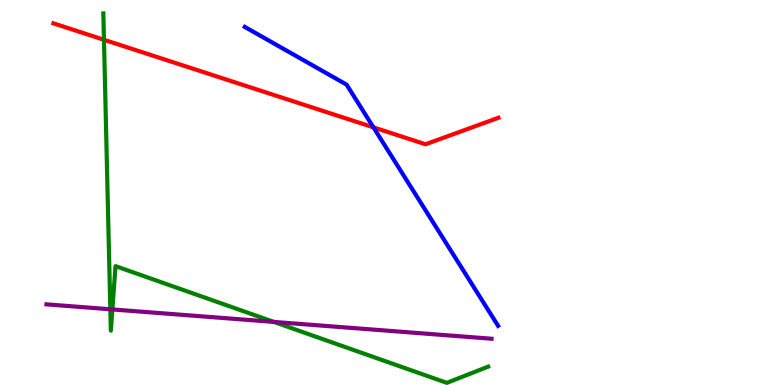[{'lines': ['blue', 'red'], 'intersections': [{'x': 4.82, 'y': 6.69}]}, {'lines': ['green', 'red'], 'intersections': [{'x': 1.34, 'y': 8.97}]}, {'lines': ['purple', 'red'], 'intersections': []}, {'lines': ['blue', 'green'], 'intersections': []}, {'lines': ['blue', 'purple'], 'intersections': []}, {'lines': ['green', 'purple'], 'intersections': [{'x': 1.42, 'y': 1.97}, {'x': 1.45, 'y': 1.96}, {'x': 3.53, 'y': 1.64}]}]